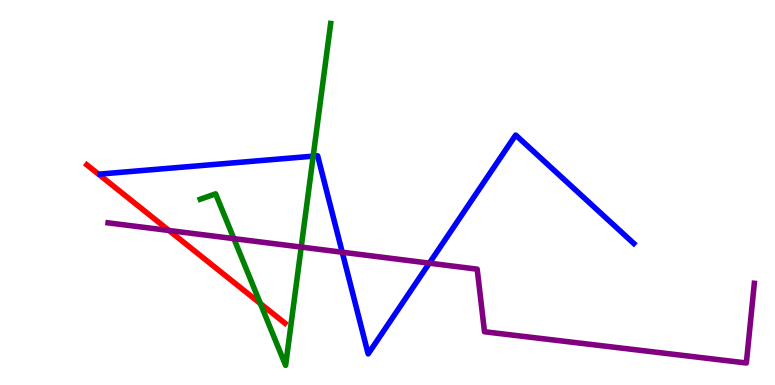[{'lines': ['blue', 'red'], 'intersections': []}, {'lines': ['green', 'red'], 'intersections': [{'x': 3.36, 'y': 2.12}]}, {'lines': ['purple', 'red'], 'intersections': [{'x': 2.18, 'y': 4.01}]}, {'lines': ['blue', 'green'], 'intersections': [{'x': 4.04, 'y': 5.94}]}, {'lines': ['blue', 'purple'], 'intersections': [{'x': 4.42, 'y': 3.45}, {'x': 5.54, 'y': 3.16}]}, {'lines': ['green', 'purple'], 'intersections': [{'x': 3.02, 'y': 3.8}, {'x': 3.89, 'y': 3.58}]}]